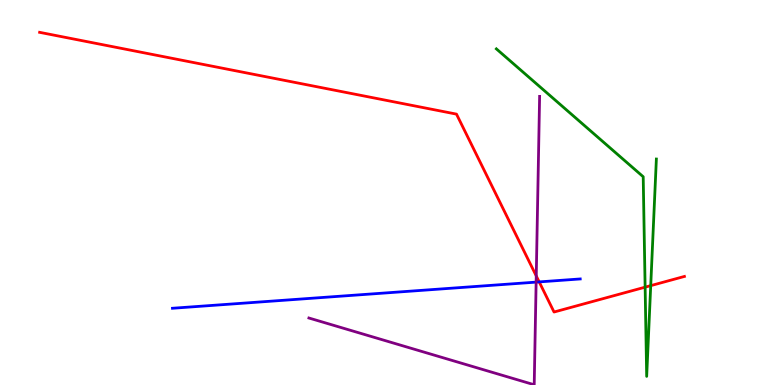[{'lines': ['blue', 'red'], 'intersections': [{'x': 6.96, 'y': 2.68}]}, {'lines': ['green', 'red'], 'intersections': [{'x': 8.32, 'y': 2.54}, {'x': 8.4, 'y': 2.58}]}, {'lines': ['purple', 'red'], 'intersections': [{'x': 6.92, 'y': 2.83}]}, {'lines': ['blue', 'green'], 'intersections': []}, {'lines': ['blue', 'purple'], 'intersections': [{'x': 6.92, 'y': 2.67}]}, {'lines': ['green', 'purple'], 'intersections': []}]